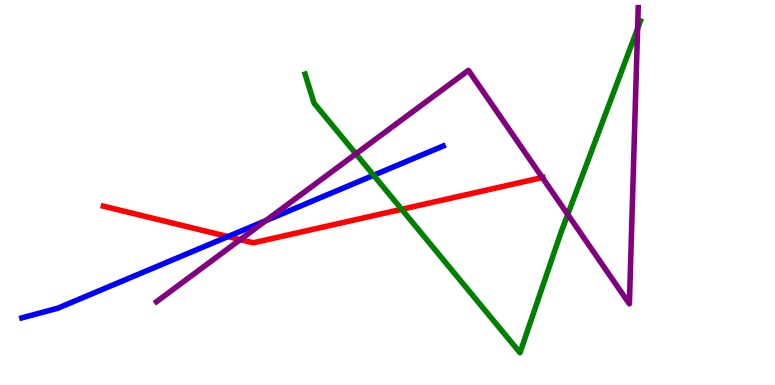[{'lines': ['blue', 'red'], 'intersections': [{'x': 2.94, 'y': 3.85}]}, {'lines': ['green', 'red'], 'intersections': [{'x': 5.18, 'y': 4.56}]}, {'lines': ['purple', 'red'], 'intersections': [{'x': 3.1, 'y': 3.78}, {'x': 7.0, 'y': 5.39}]}, {'lines': ['blue', 'green'], 'intersections': [{'x': 4.82, 'y': 5.45}]}, {'lines': ['blue', 'purple'], 'intersections': [{'x': 3.43, 'y': 4.27}]}, {'lines': ['green', 'purple'], 'intersections': [{'x': 4.59, 'y': 6.0}, {'x': 7.33, 'y': 4.43}, {'x': 8.23, 'y': 9.26}]}]